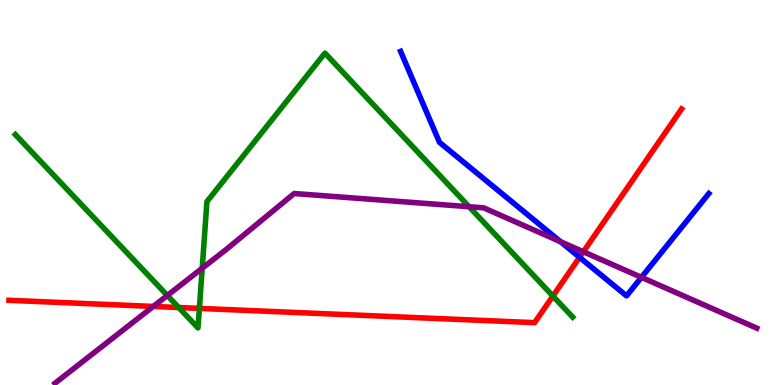[{'lines': ['blue', 'red'], 'intersections': [{'x': 7.48, 'y': 3.32}]}, {'lines': ['green', 'red'], 'intersections': [{'x': 2.31, 'y': 2.01}, {'x': 2.57, 'y': 1.99}, {'x': 7.13, 'y': 2.31}]}, {'lines': ['purple', 'red'], 'intersections': [{'x': 1.98, 'y': 2.04}, {'x': 7.53, 'y': 3.46}]}, {'lines': ['blue', 'green'], 'intersections': []}, {'lines': ['blue', 'purple'], 'intersections': [{'x': 7.23, 'y': 3.72}, {'x': 8.28, 'y': 2.8}]}, {'lines': ['green', 'purple'], 'intersections': [{'x': 2.16, 'y': 2.33}, {'x': 2.61, 'y': 3.03}, {'x': 6.05, 'y': 4.63}]}]